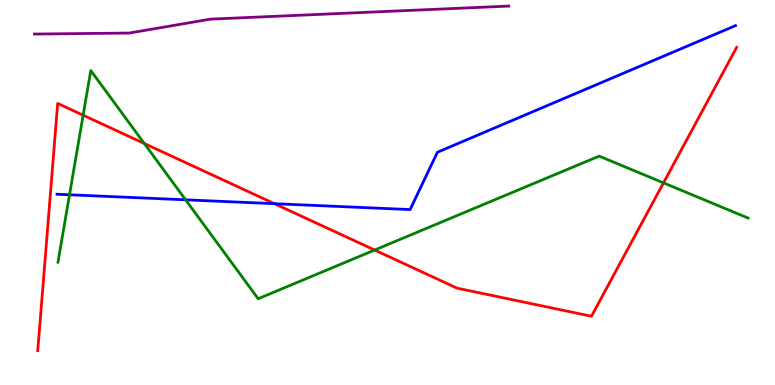[{'lines': ['blue', 'red'], 'intersections': [{'x': 3.54, 'y': 4.71}]}, {'lines': ['green', 'red'], 'intersections': [{'x': 1.07, 'y': 7.01}, {'x': 1.86, 'y': 6.27}, {'x': 4.83, 'y': 3.51}, {'x': 8.56, 'y': 5.25}]}, {'lines': ['purple', 'red'], 'intersections': []}, {'lines': ['blue', 'green'], 'intersections': [{'x': 0.897, 'y': 4.94}, {'x': 2.39, 'y': 4.81}]}, {'lines': ['blue', 'purple'], 'intersections': []}, {'lines': ['green', 'purple'], 'intersections': []}]